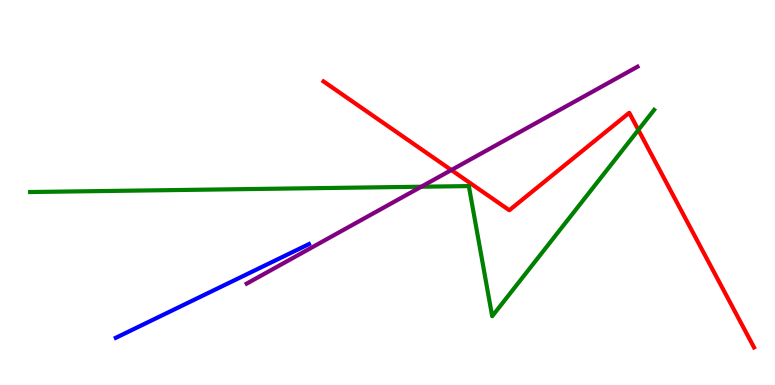[{'lines': ['blue', 'red'], 'intersections': []}, {'lines': ['green', 'red'], 'intersections': [{'x': 8.24, 'y': 6.62}]}, {'lines': ['purple', 'red'], 'intersections': [{'x': 5.82, 'y': 5.58}]}, {'lines': ['blue', 'green'], 'intersections': []}, {'lines': ['blue', 'purple'], 'intersections': []}, {'lines': ['green', 'purple'], 'intersections': [{'x': 5.44, 'y': 5.15}]}]